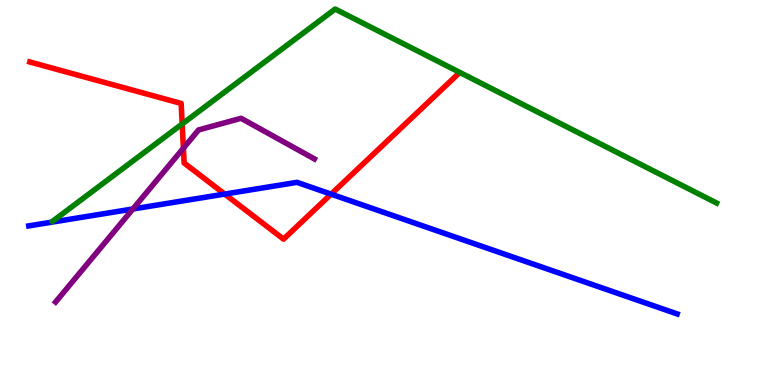[{'lines': ['blue', 'red'], 'intersections': [{'x': 2.9, 'y': 4.96}, {'x': 4.27, 'y': 4.96}]}, {'lines': ['green', 'red'], 'intersections': [{'x': 2.35, 'y': 6.78}]}, {'lines': ['purple', 'red'], 'intersections': [{'x': 2.37, 'y': 6.15}]}, {'lines': ['blue', 'green'], 'intersections': []}, {'lines': ['blue', 'purple'], 'intersections': [{'x': 1.71, 'y': 4.57}]}, {'lines': ['green', 'purple'], 'intersections': []}]